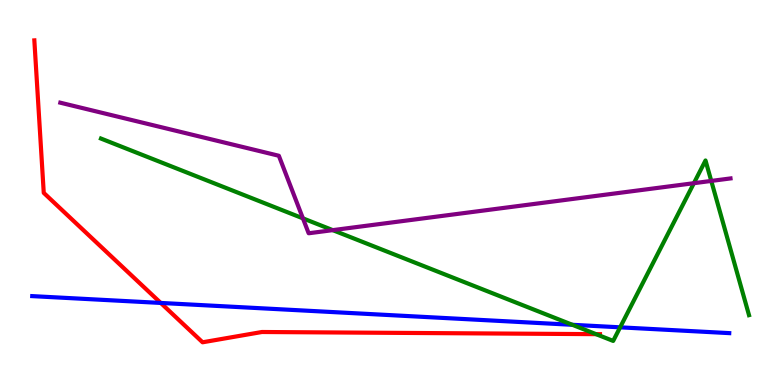[{'lines': ['blue', 'red'], 'intersections': [{'x': 2.07, 'y': 2.13}]}, {'lines': ['green', 'red'], 'intersections': [{'x': 7.69, 'y': 1.32}]}, {'lines': ['purple', 'red'], 'intersections': []}, {'lines': ['blue', 'green'], 'intersections': [{'x': 7.39, 'y': 1.56}, {'x': 8.0, 'y': 1.5}]}, {'lines': ['blue', 'purple'], 'intersections': []}, {'lines': ['green', 'purple'], 'intersections': [{'x': 3.91, 'y': 4.33}, {'x': 4.29, 'y': 4.02}, {'x': 8.95, 'y': 5.24}, {'x': 9.18, 'y': 5.3}]}]